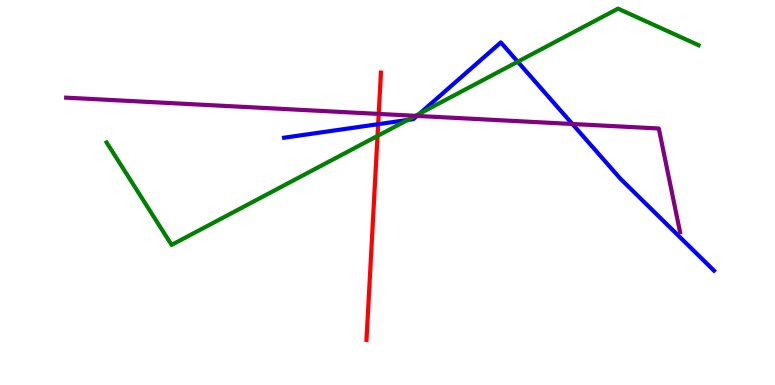[{'lines': ['blue', 'red'], 'intersections': [{'x': 4.88, 'y': 6.77}]}, {'lines': ['green', 'red'], 'intersections': [{'x': 4.87, 'y': 6.47}]}, {'lines': ['purple', 'red'], 'intersections': [{'x': 4.89, 'y': 7.04}]}, {'lines': ['blue', 'green'], 'intersections': [{'x': 5.26, 'y': 6.88}, {'x': 5.41, 'y': 7.05}, {'x': 6.68, 'y': 8.4}]}, {'lines': ['blue', 'purple'], 'intersections': [{'x': 5.38, 'y': 6.99}, {'x': 7.39, 'y': 6.78}]}, {'lines': ['green', 'purple'], 'intersections': [{'x': 5.36, 'y': 6.99}]}]